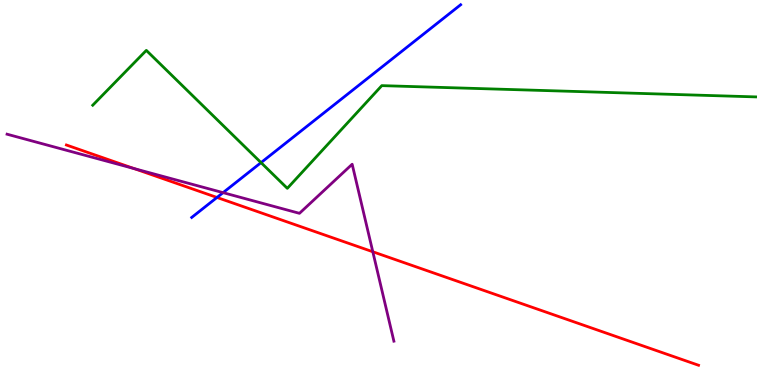[{'lines': ['blue', 'red'], 'intersections': [{'x': 2.8, 'y': 4.87}]}, {'lines': ['green', 'red'], 'intersections': []}, {'lines': ['purple', 'red'], 'intersections': [{'x': 1.73, 'y': 5.62}, {'x': 4.81, 'y': 3.46}]}, {'lines': ['blue', 'green'], 'intersections': [{'x': 3.37, 'y': 5.78}]}, {'lines': ['blue', 'purple'], 'intersections': [{'x': 2.88, 'y': 5.0}]}, {'lines': ['green', 'purple'], 'intersections': []}]